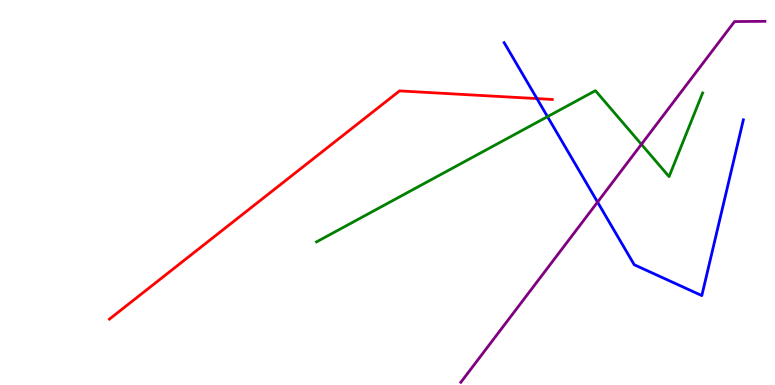[{'lines': ['blue', 'red'], 'intersections': [{'x': 6.93, 'y': 7.44}]}, {'lines': ['green', 'red'], 'intersections': []}, {'lines': ['purple', 'red'], 'intersections': []}, {'lines': ['blue', 'green'], 'intersections': [{'x': 7.06, 'y': 6.97}]}, {'lines': ['blue', 'purple'], 'intersections': [{'x': 7.71, 'y': 4.75}]}, {'lines': ['green', 'purple'], 'intersections': [{'x': 8.28, 'y': 6.25}]}]